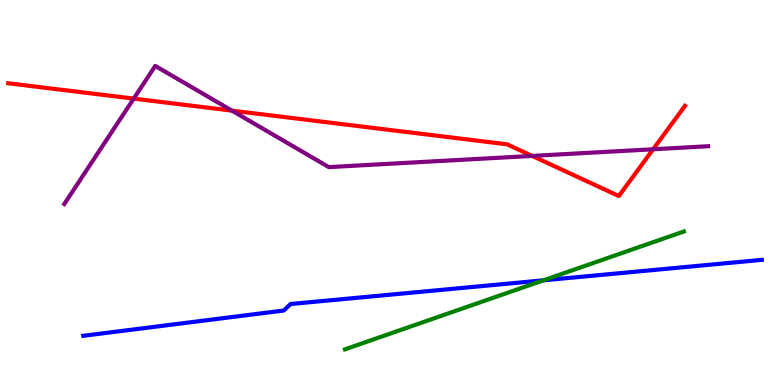[{'lines': ['blue', 'red'], 'intersections': []}, {'lines': ['green', 'red'], 'intersections': []}, {'lines': ['purple', 'red'], 'intersections': [{'x': 1.73, 'y': 7.44}, {'x': 2.99, 'y': 7.13}, {'x': 6.87, 'y': 5.95}, {'x': 8.43, 'y': 6.12}]}, {'lines': ['blue', 'green'], 'intersections': [{'x': 7.01, 'y': 2.72}]}, {'lines': ['blue', 'purple'], 'intersections': []}, {'lines': ['green', 'purple'], 'intersections': []}]